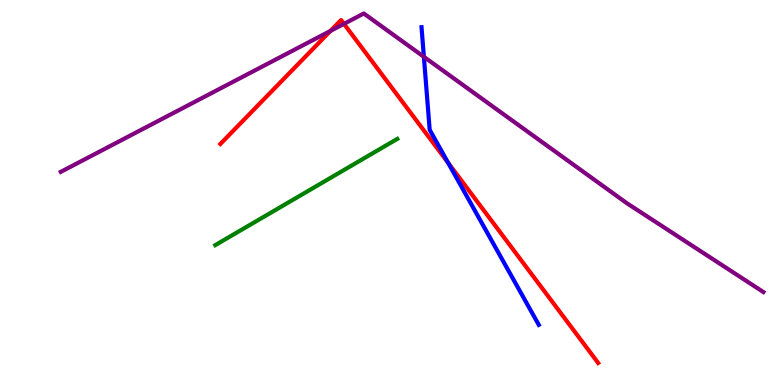[{'lines': ['blue', 'red'], 'intersections': [{'x': 5.78, 'y': 5.77}]}, {'lines': ['green', 'red'], 'intersections': []}, {'lines': ['purple', 'red'], 'intersections': [{'x': 4.26, 'y': 9.2}, {'x': 4.44, 'y': 9.38}]}, {'lines': ['blue', 'green'], 'intersections': []}, {'lines': ['blue', 'purple'], 'intersections': [{'x': 5.47, 'y': 8.52}]}, {'lines': ['green', 'purple'], 'intersections': []}]